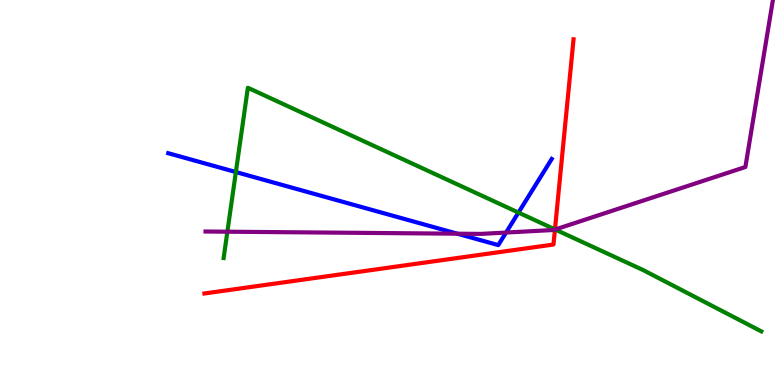[{'lines': ['blue', 'red'], 'intersections': []}, {'lines': ['green', 'red'], 'intersections': [{'x': 7.16, 'y': 4.04}]}, {'lines': ['purple', 'red'], 'intersections': [{'x': 7.16, 'y': 4.04}]}, {'lines': ['blue', 'green'], 'intersections': [{'x': 3.04, 'y': 5.53}, {'x': 6.69, 'y': 4.48}]}, {'lines': ['blue', 'purple'], 'intersections': [{'x': 5.9, 'y': 3.93}, {'x': 6.53, 'y': 3.96}]}, {'lines': ['green', 'purple'], 'intersections': [{'x': 2.93, 'y': 3.98}, {'x': 7.16, 'y': 4.04}]}]